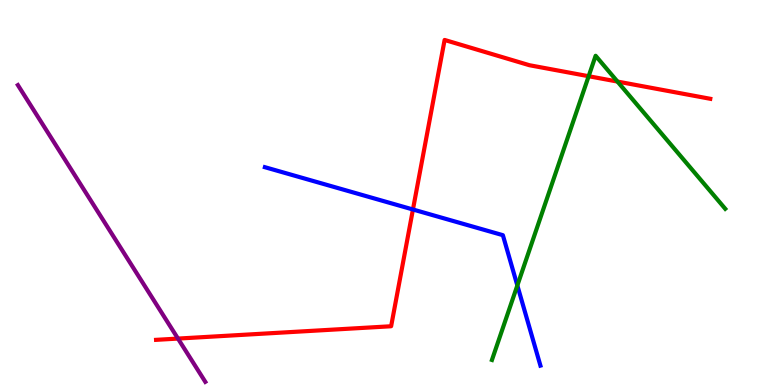[{'lines': ['blue', 'red'], 'intersections': [{'x': 5.33, 'y': 4.56}]}, {'lines': ['green', 'red'], 'intersections': [{'x': 7.6, 'y': 8.02}, {'x': 7.97, 'y': 7.88}]}, {'lines': ['purple', 'red'], 'intersections': [{'x': 2.3, 'y': 1.21}]}, {'lines': ['blue', 'green'], 'intersections': [{'x': 6.68, 'y': 2.59}]}, {'lines': ['blue', 'purple'], 'intersections': []}, {'lines': ['green', 'purple'], 'intersections': []}]